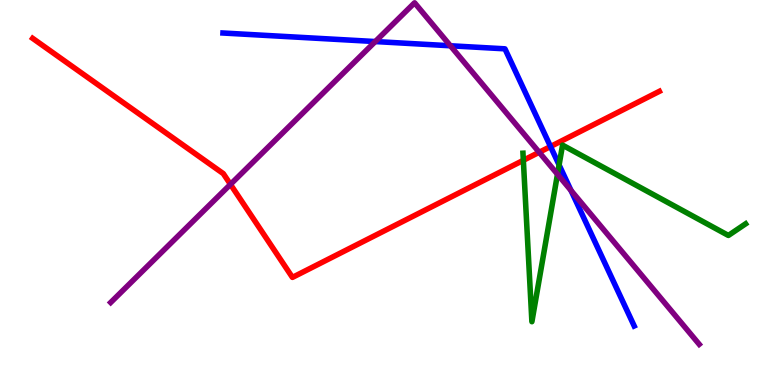[{'lines': ['blue', 'red'], 'intersections': [{'x': 7.1, 'y': 6.19}]}, {'lines': ['green', 'red'], 'intersections': [{'x': 6.75, 'y': 5.84}]}, {'lines': ['purple', 'red'], 'intersections': [{'x': 2.97, 'y': 5.21}, {'x': 6.96, 'y': 6.04}]}, {'lines': ['blue', 'green'], 'intersections': [{'x': 7.21, 'y': 5.72}]}, {'lines': ['blue', 'purple'], 'intersections': [{'x': 4.84, 'y': 8.92}, {'x': 5.81, 'y': 8.81}, {'x': 7.37, 'y': 5.05}]}, {'lines': ['green', 'purple'], 'intersections': [{'x': 7.19, 'y': 5.47}]}]